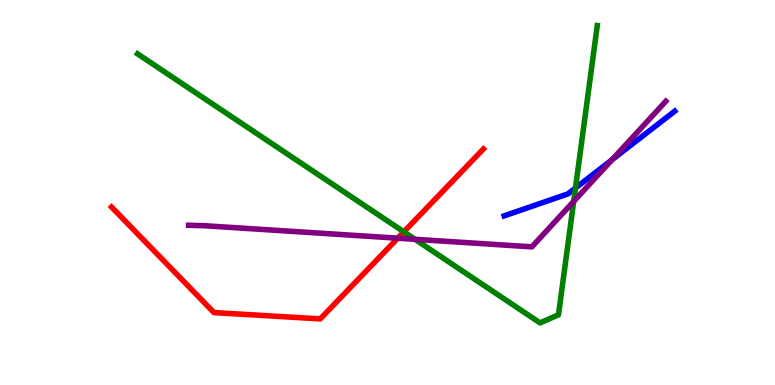[{'lines': ['blue', 'red'], 'intersections': []}, {'lines': ['green', 'red'], 'intersections': [{'x': 5.21, 'y': 3.98}]}, {'lines': ['purple', 'red'], 'intersections': [{'x': 5.13, 'y': 3.81}]}, {'lines': ['blue', 'green'], 'intersections': [{'x': 7.43, 'y': 5.12}]}, {'lines': ['blue', 'purple'], 'intersections': [{'x': 7.9, 'y': 5.85}]}, {'lines': ['green', 'purple'], 'intersections': [{'x': 5.35, 'y': 3.78}, {'x': 7.4, 'y': 4.77}]}]